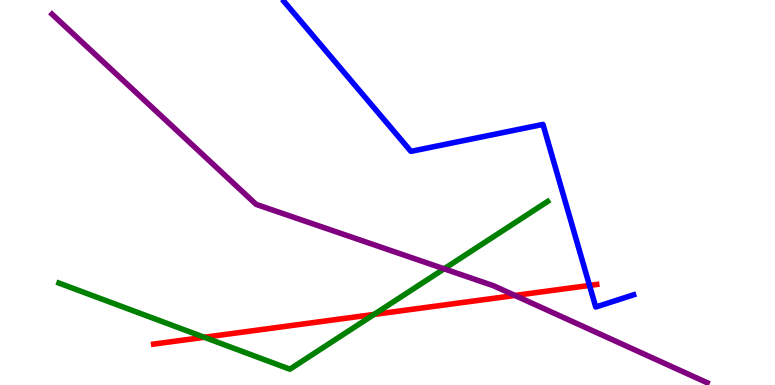[{'lines': ['blue', 'red'], 'intersections': [{'x': 7.61, 'y': 2.59}]}, {'lines': ['green', 'red'], 'intersections': [{'x': 2.64, 'y': 1.24}, {'x': 4.83, 'y': 1.83}]}, {'lines': ['purple', 'red'], 'intersections': [{'x': 6.64, 'y': 2.33}]}, {'lines': ['blue', 'green'], 'intersections': []}, {'lines': ['blue', 'purple'], 'intersections': []}, {'lines': ['green', 'purple'], 'intersections': [{'x': 5.73, 'y': 3.02}]}]